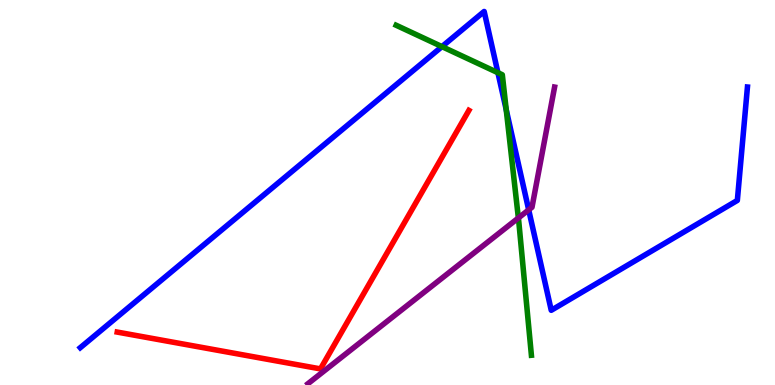[{'lines': ['blue', 'red'], 'intersections': []}, {'lines': ['green', 'red'], 'intersections': []}, {'lines': ['purple', 'red'], 'intersections': []}, {'lines': ['blue', 'green'], 'intersections': [{'x': 5.7, 'y': 8.79}, {'x': 6.42, 'y': 8.11}, {'x': 6.53, 'y': 7.15}]}, {'lines': ['blue', 'purple'], 'intersections': [{'x': 6.82, 'y': 4.55}]}, {'lines': ['green', 'purple'], 'intersections': [{'x': 6.69, 'y': 4.34}]}]